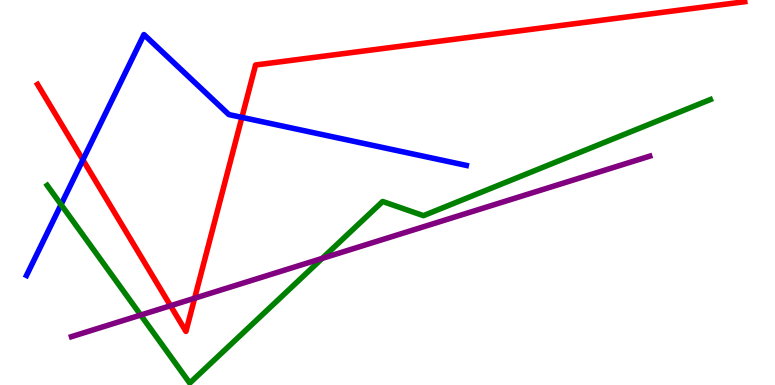[{'lines': ['blue', 'red'], 'intersections': [{'x': 1.07, 'y': 5.85}, {'x': 3.12, 'y': 6.95}]}, {'lines': ['green', 'red'], 'intersections': []}, {'lines': ['purple', 'red'], 'intersections': [{'x': 2.2, 'y': 2.06}, {'x': 2.51, 'y': 2.25}]}, {'lines': ['blue', 'green'], 'intersections': [{'x': 0.788, 'y': 4.69}]}, {'lines': ['blue', 'purple'], 'intersections': []}, {'lines': ['green', 'purple'], 'intersections': [{'x': 1.82, 'y': 1.82}, {'x': 4.16, 'y': 3.29}]}]